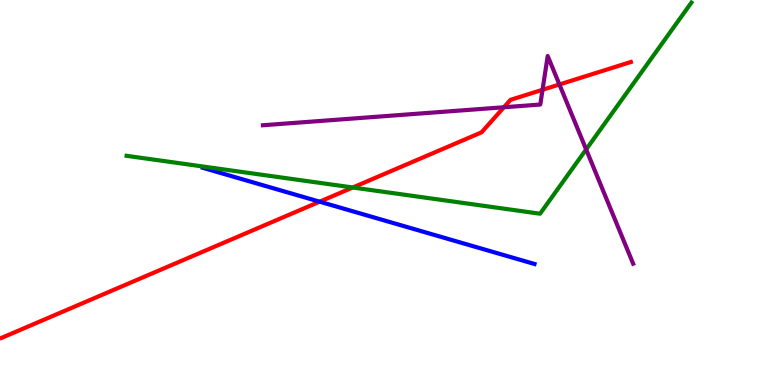[{'lines': ['blue', 'red'], 'intersections': [{'x': 4.12, 'y': 4.76}]}, {'lines': ['green', 'red'], 'intersections': [{'x': 4.55, 'y': 5.13}]}, {'lines': ['purple', 'red'], 'intersections': [{'x': 6.5, 'y': 7.21}, {'x': 7.0, 'y': 7.67}, {'x': 7.22, 'y': 7.81}]}, {'lines': ['blue', 'green'], 'intersections': []}, {'lines': ['blue', 'purple'], 'intersections': []}, {'lines': ['green', 'purple'], 'intersections': [{'x': 7.56, 'y': 6.12}]}]